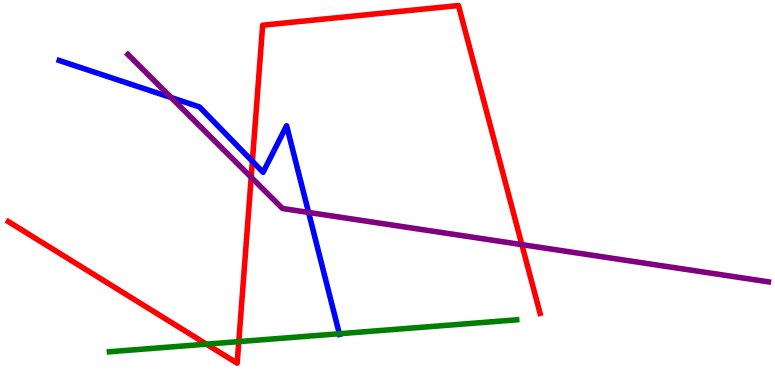[{'lines': ['blue', 'red'], 'intersections': [{'x': 3.26, 'y': 5.81}]}, {'lines': ['green', 'red'], 'intersections': [{'x': 2.66, 'y': 1.06}, {'x': 3.08, 'y': 1.13}]}, {'lines': ['purple', 'red'], 'intersections': [{'x': 3.24, 'y': 5.39}, {'x': 6.73, 'y': 3.65}]}, {'lines': ['blue', 'green'], 'intersections': [{'x': 4.38, 'y': 1.33}]}, {'lines': ['blue', 'purple'], 'intersections': [{'x': 2.21, 'y': 7.47}, {'x': 3.98, 'y': 4.48}]}, {'lines': ['green', 'purple'], 'intersections': []}]